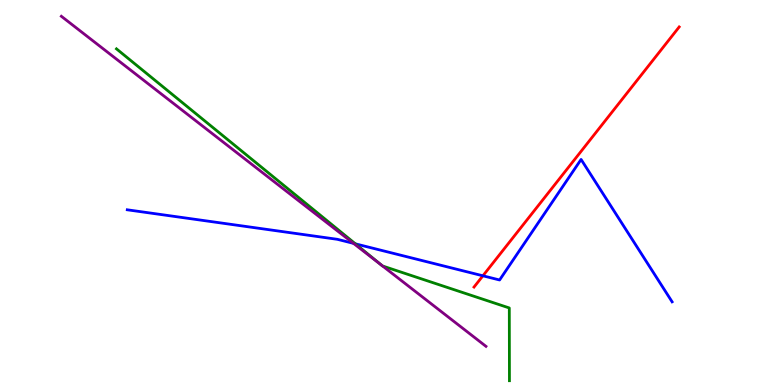[{'lines': ['blue', 'red'], 'intersections': [{'x': 6.23, 'y': 2.84}]}, {'lines': ['green', 'red'], 'intersections': []}, {'lines': ['purple', 'red'], 'intersections': []}, {'lines': ['blue', 'green'], 'intersections': [{'x': 4.59, 'y': 3.67}]}, {'lines': ['blue', 'purple'], 'intersections': [{'x': 4.56, 'y': 3.68}]}, {'lines': ['green', 'purple'], 'intersections': [{'x': 4.92, 'y': 3.11}, {'x': 4.94, 'y': 3.09}]}]